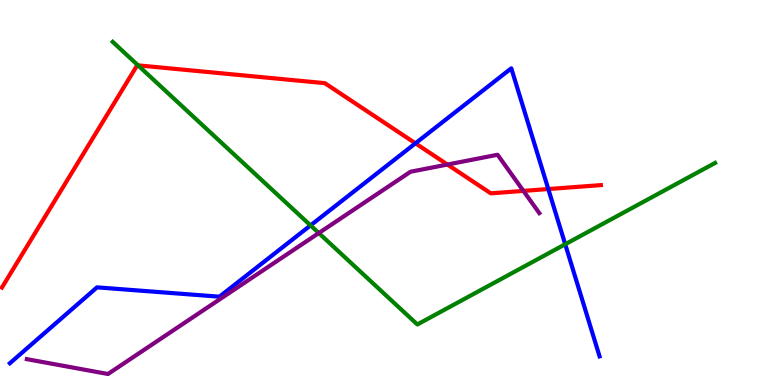[{'lines': ['blue', 'red'], 'intersections': [{'x': 5.36, 'y': 6.28}, {'x': 7.07, 'y': 5.09}]}, {'lines': ['green', 'red'], 'intersections': [{'x': 1.78, 'y': 8.3}]}, {'lines': ['purple', 'red'], 'intersections': [{'x': 5.77, 'y': 5.73}, {'x': 6.75, 'y': 5.04}]}, {'lines': ['blue', 'green'], 'intersections': [{'x': 4.01, 'y': 4.15}, {'x': 7.29, 'y': 3.66}]}, {'lines': ['blue', 'purple'], 'intersections': []}, {'lines': ['green', 'purple'], 'intersections': [{'x': 4.11, 'y': 3.95}]}]